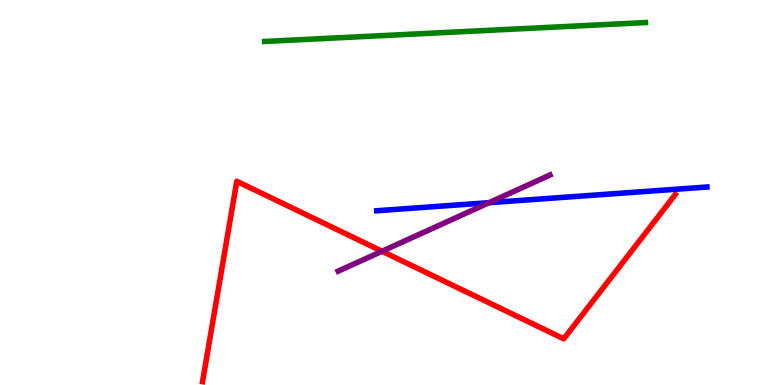[{'lines': ['blue', 'red'], 'intersections': []}, {'lines': ['green', 'red'], 'intersections': []}, {'lines': ['purple', 'red'], 'intersections': [{'x': 4.93, 'y': 3.47}]}, {'lines': ['blue', 'green'], 'intersections': []}, {'lines': ['blue', 'purple'], 'intersections': [{'x': 6.31, 'y': 4.74}]}, {'lines': ['green', 'purple'], 'intersections': []}]